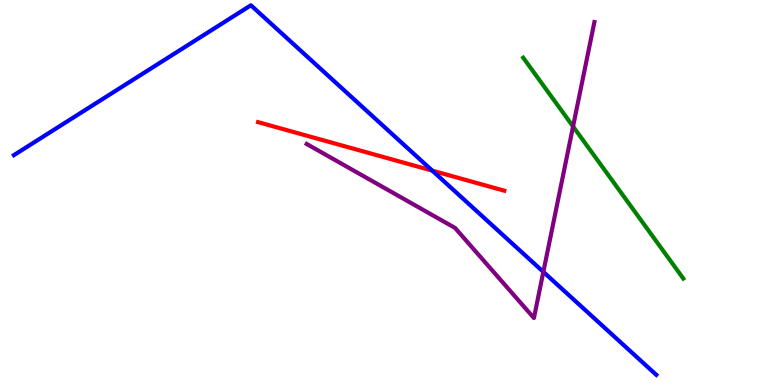[{'lines': ['blue', 'red'], 'intersections': [{'x': 5.58, 'y': 5.57}]}, {'lines': ['green', 'red'], 'intersections': []}, {'lines': ['purple', 'red'], 'intersections': []}, {'lines': ['blue', 'green'], 'intersections': []}, {'lines': ['blue', 'purple'], 'intersections': [{'x': 7.01, 'y': 2.94}]}, {'lines': ['green', 'purple'], 'intersections': [{'x': 7.39, 'y': 6.71}]}]